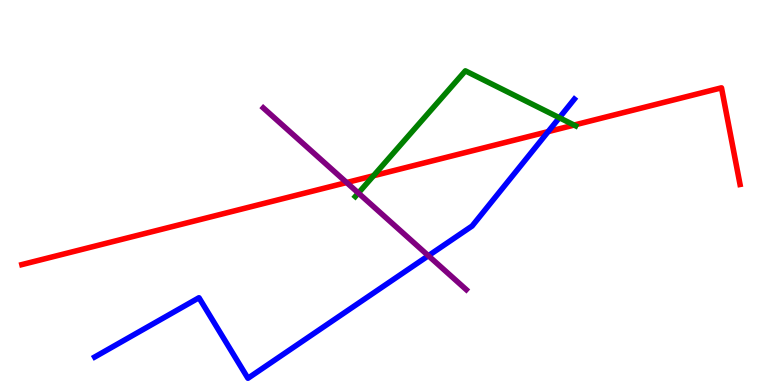[{'lines': ['blue', 'red'], 'intersections': [{'x': 7.07, 'y': 6.58}]}, {'lines': ['green', 'red'], 'intersections': [{'x': 4.82, 'y': 5.44}, {'x': 7.41, 'y': 6.75}]}, {'lines': ['purple', 'red'], 'intersections': [{'x': 4.47, 'y': 5.26}]}, {'lines': ['blue', 'green'], 'intersections': [{'x': 7.22, 'y': 6.94}]}, {'lines': ['blue', 'purple'], 'intersections': [{'x': 5.53, 'y': 3.36}]}, {'lines': ['green', 'purple'], 'intersections': [{'x': 4.62, 'y': 4.99}]}]